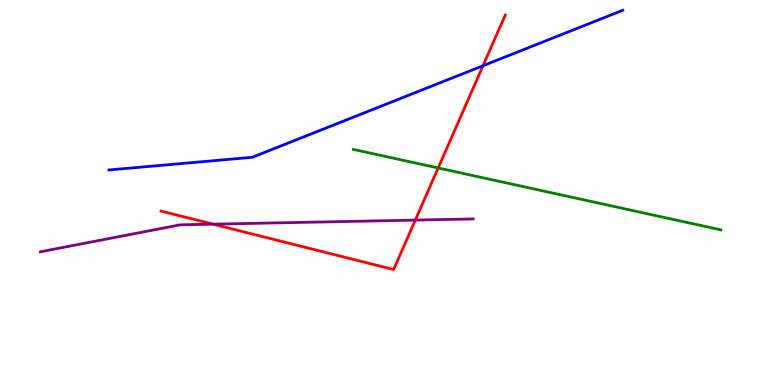[{'lines': ['blue', 'red'], 'intersections': [{'x': 6.23, 'y': 8.29}]}, {'lines': ['green', 'red'], 'intersections': [{'x': 5.65, 'y': 5.64}]}, {'lines': ['purple', 'red'], 'intersections': [{'x': 2.75, 'y': 4.18}, {'x': 5.36, 'y': 4.28}]}, {'lines': ['blue', 'green'], 'intersections': []}, {'lines': ['blue', 'purple'], 'intersections': []}, {'lines': ['green', 'purple'], 'intersections': []}]